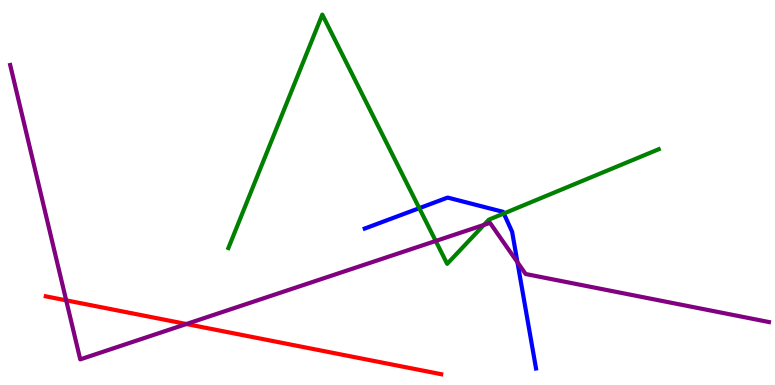[{'lines': ['blue', 'red'], 'intersections': []}, {'lines': ['green', 'red'], 'intersections': []}, {'lines': ['purple', 'red'], 'intersections': [{'x': 0.854, 'y': 2.2}, {'x': 2.4, 'y': 1.58}]}, {'lines': ['blue', 'green'], 'intersections': [{'x': 5.41, 'y': 4.59}, {'x': 6.5, 'y': 4.45}]}, {'lines': ['blue', 'purple'], 'intersections': [{'x': 6.68, 'y': 3.19}]}, {'lines': ['green', 'purple'], 'intersections': [{'x': 5.62, 'y': 3.74}, {'x': 6.24, 'y': 4.16}]}]